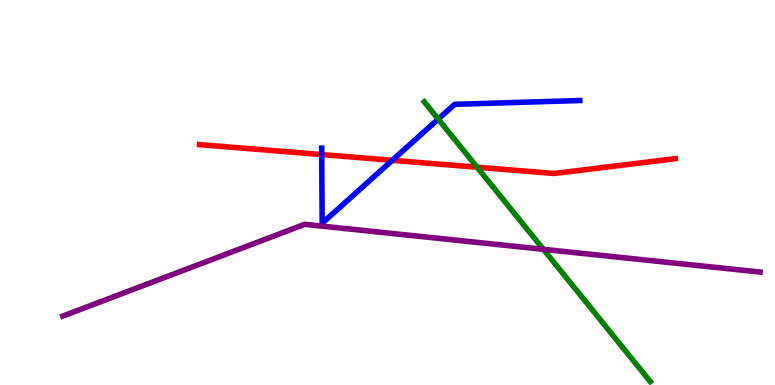[{'lines': ['blue', 'red'], 'intersections': [{'x': 4.15, 'y': 5.99}, {'x': 5.06, 'y': 5.84}]}, {'lines': ['green', 'red'], 'intersections': [{'x': 6.16, 'y': 5.66}]}, {'lines': ['purple', 'red'], 'intersections': []}, {'lines': ['blue', 'green'], 'intersections': [{'x': 5.65, 'y': 6.91}]}, {'lines': ['blue', 'purple'], 'intersections': []}, {'lines': ['green', 'purple'], 'intersections': [{'x': 7.01, 'y': 3.52}]}]